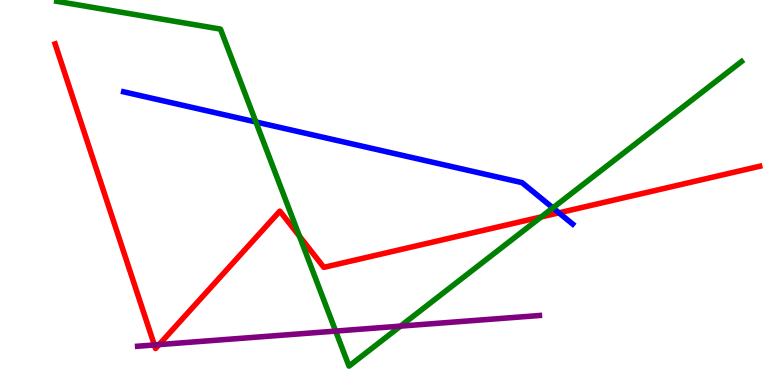[{'lines': ['blue', 'red'], 'intersections': [{'x': 7.21, 'y': 4.47}]}, {'lines': ['green', 'red'], 'intersections': [{'x': 3.86, 'y': 3.87}, {'x': 6.98, 'y': 4.37}]}, {'lines': ['purple', 'red'], 'intersections': [{'x': 1.99, 'y': 1.04}, {'x': 2.05, 'y': 1.05}]}, {'lines': ['blue', 'green'], 'intersections': [{'x': 3.3, 'y': 6.83}, {'x': 7.13, 'y': 4.6}]}, {'lines': ['blue', 'purple'], 'intersections': []}, {'lines': ['green', 'purple'], 'intersections': [{'x': 4.33, 'y': 1.4}, {'x': 5.17, 'y': 1.53}]}]